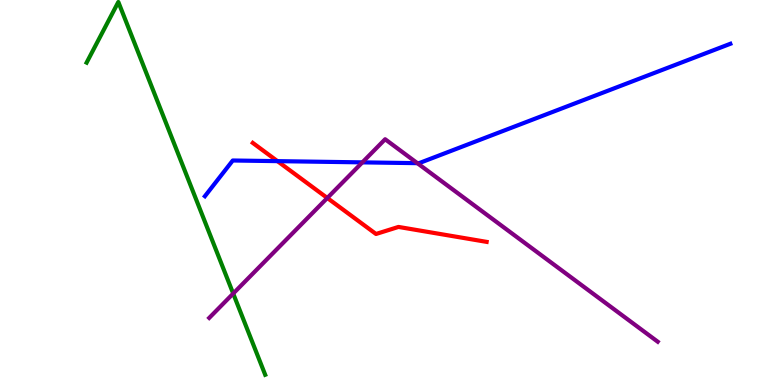[{'lines': ['blue', 'red'], 'intersections': [{'x': 3.58, 'y': 5.81}]}, {'lines': ['green', 'red'], 'intersections': []}, {'lines': ['purple', 'red'], 'intersections': [{'x': 4.22, 'y': 4.86}]}, {'lines': ['blue', 'green'], 'intersections': []}, {'lines': ['blue', 'purple'], 'intersections': [{'x': 4.68, 'y': 5.78}, {'x': 5.39, 'y': 5.76}]}, {'lines': ['green', 'purple'], 'intersections': [{'x': 3.01, 'y': 2.38}]}]